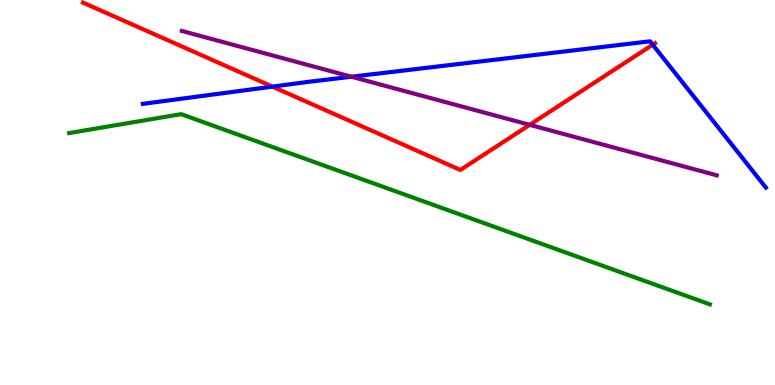[{'lines': ['blue', 'red'], 'intersections': [{'x': 3.52, 'y': 7.75}, {'x': 8.42, 'y': 8.84}]}, {'lines': ['green', 'red'], 'intersections': []}, {'lines': ['purple', 'red'], 'intersections': [{'x': 6.83, 'y': 6.76}]}, {'lines': ['blue', 'green'], 'intersections': []}, {'lines': ['blue', 'purple'], 'intersections': [{'x': 4.53, 'y': 8.01}]}, {'lines': ['green', 'purple'], 'intersections': []}]